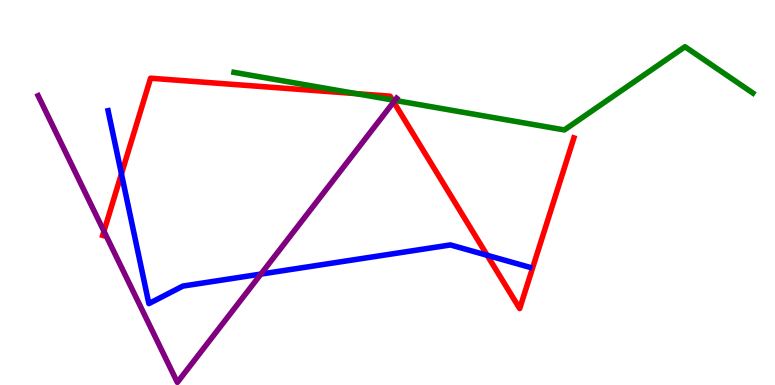[{'lines': ['blue', 'red'], 'intersections': [{'x': 1.57, 'y': 5.48}, {'x': 6.29, 'y': 3.37}]}, {'lines': ['green', 'red'], 'intersections': [{'x': 4.6, 'y': 7.57}, {'x': 5.06, 'y': 7.4}]}, {'lines': ['purple', 'red'], 'intersections': [{'x': 1.34, 'y': 3.99}, {'x': 5.08, 'y': 7.35}]}, {'lines': ['blue', 'green'], 'intersections': []}, {'lines': ['blue', 'purple'], 'intersections': [{'x': 3.37, 'y': 2.88}]}, {'lines': ['green', 'purple'], 'intersections': [{'x': 5.1, 'y': 7.39}]}]